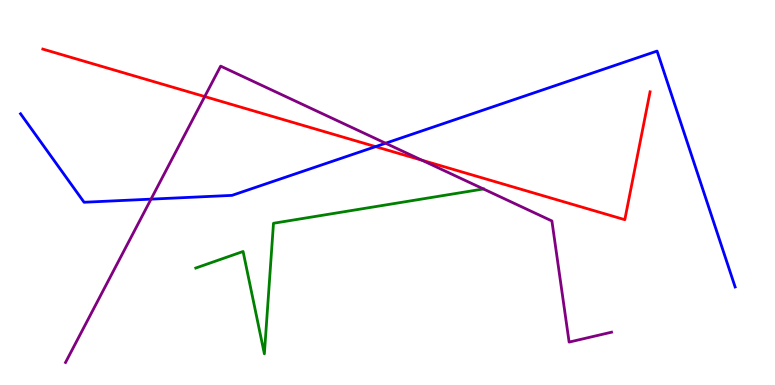[{'lines': ['blue', 'red'], 'intersections': [{'x': 4.85, 'y': 6.19}]}, {'lines': ['green', 'red'], 'intersections': []}, {'lines': ['purple', 'red'], 'intersections': [{'x': 2.64, 'y': 7.49}, {'x': 5.44, 'y': 5.84}]}, {'lines': ['blue', 'green'], 'intersections': []}, {'lines': ['blue', 'purple'], 'intersections': [{'x': 1.95, 'y': 4.83}, {'x': 4.98, 'y': 6.28}]}, {'lines': ['green', 'purple'], 'intersections': [{'x': 6.24, 'y': 5.09}]}]